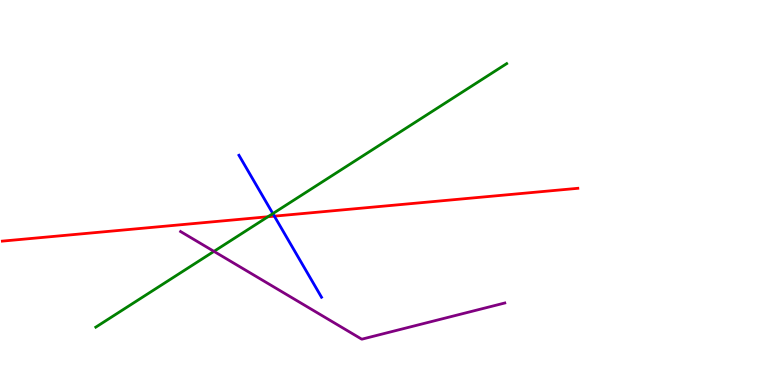[{'lines': ['blue', 'red'], 'intersections': [{'x': 3.54, 'y': 4.39}]}, {'lines': ['green', 'red'], 'intersections': [{'x': 3.46, 'y': 4.37}]}, {'lines': ['purple', 'red'], 'intersections': []}, {'lines': ['blue', 'green'], 'intersections': [{'x': 3.52, 'y': 4.45}]}, {'lines': ['blue', 'purple'], 'intersections': []}, {'lines': ['green', 'purple'], 'intersections': [{'x': 2.76, 'y': 3.47}]}]